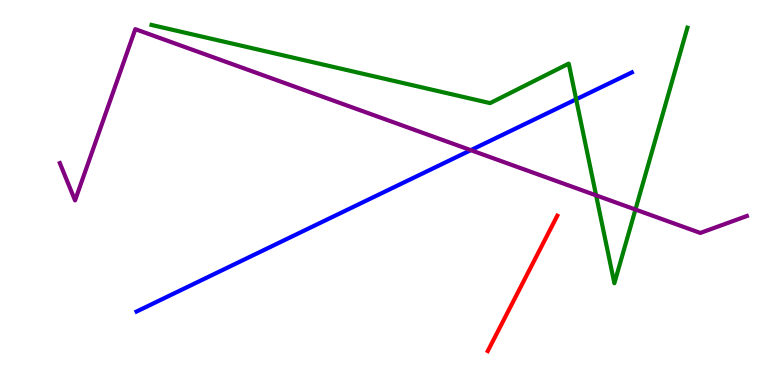[{'lines': ['blue', 'red'], 'intersections': []}, {'lines': ['green', 'red'], 'intersections': []}, {'lines': ['purple', 'red'], 'intersections': []}, {'lines': ['blue', 'green'], 'intersections': [{'x': 7.43, 'y': 7.42}]}, {'lines': ['blue', 'purple'], 'intersections': [{'x': 6.07, 'y': 6.1}]}, {'lines': ['green', 'purple'], 'intersections': [{'x': 7.69, 'y': 4.93}, {'x': 8.2, 'y': 4.56}]}]